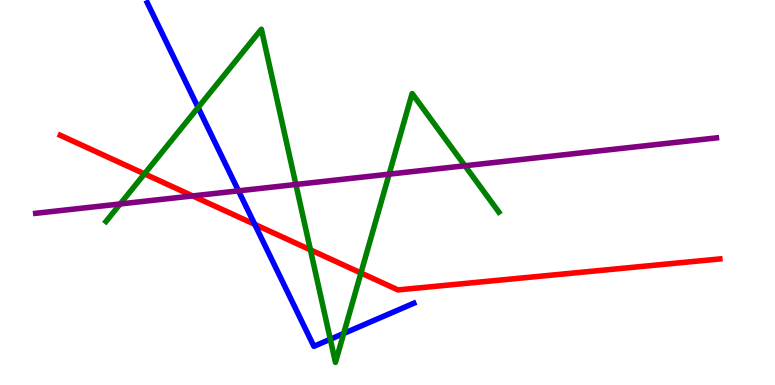[{'lines': ['blue', 'red'], 'intersections': [{'x': 3.29, 'y': 4.17}]}, {'lines': ['green', 'red'], 'intersections': [{'x': 1.86, 'y': 5.48}, {'x': 4.01, 'y': 3.51}, {'x': 4.66, 'y': 2.91}]}, {'lines': ['purple', 'red'], 'intersections': [{'x': 2.49, 'y': 4.91}]}, {'lines': ['blue', 'green'], 'intersections': [{'x': 2.56, 'y': 7.21}, {'x': 4.26, 'y': 1.19}, {'x': 4.43, 'y': 1.34}]}, {'lines': ['blue', 'purple'], 'intersections': [{'x': 3.08, 'y': 5.04}]}, {'lines': ['green', 'purple'], 'intersections': [{'x': 1.55, 'y': 4.7}, {'x': 3.82, 'y': 5.21}, {'x': 5.02, 'y': 5.48}, {'x': 6.0, 'y': 5.69}]}]